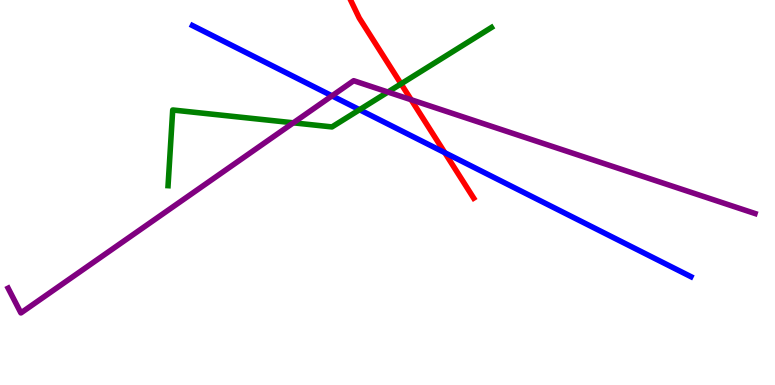[{'lines': ['blue', 'red'], 'intersections': [{'x': 5.74, 'y': 6.03}]}, {'lines': ['green', 'red'], 'intersections': [{'x': 5.17, 'y': 7.82}]}, {'lines': ['purple', 'red'], 'intersections': [{'x': 5.31, 'y': 7.41}]}, {'lines': ['blue', 'green'], 'intersections': [{'x': 4.64, 'y': 7.15}]}, {'lines': ['blue', 'purple'], 'intersections': [{'x': 4.28, 'y': 7.51}]}, {'lines': ['green', 'purple'], 'intersections': [{'x': 3.79, 'y': 6.81}, {'x': 5.01, 'y': 7.61}]}]